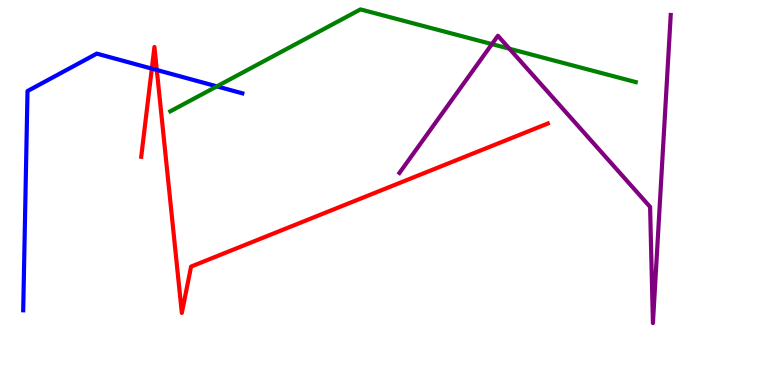[{'lines': ['blue', 'red'], 'intersections': [{'x': 1.96, 'y': 8.22}, {'x': 2.02, 'y': 8.18}]}, {'lines': ['green', 'red'], 'intersections': []}, {'lines': ['purple', 'red'], 'intersections': []}, {'lines': ['blue', 'green'], 'intersections': [{'x': 2.8, 'y': 7.76}]}, {'lines': ['blue', 'purple'], 'intersections': []}, {'lines': ['green', 'purple'], 'intersections': [{'x': 6.35, 'y': 8.85}, {'x': 6.57, 'y': 8.73}]}]